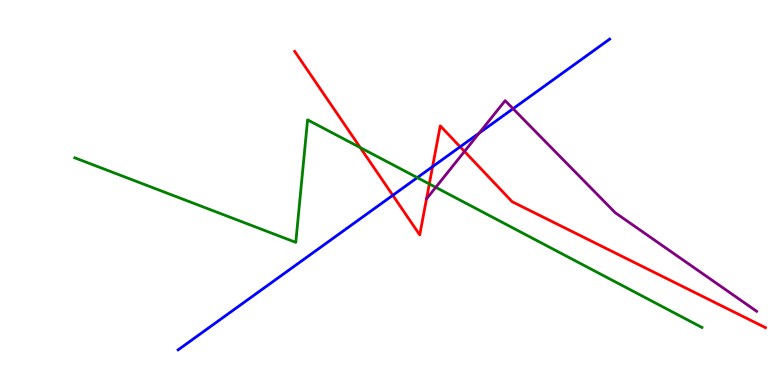[{'lines': ['blue', 'red'], 'intersections': [{'x': 5.07, 'y': 4.93}, {'x': 5.58, 'y': 5.67}, {'x': 5.94, 'y': 6.19}]}, {'lines': ['green', 'red'], 'intersections': [{'x': 4.65, 'y': 6.17}, {'x': 5.54, 'y': 5.22}]}, {'lines': ['purple', 'red'], 'intersections': [{'x': 5.99, 'y': 6.07}]}, {'lines': ['blue', 'green'], 'intersections': [{'x': 5.38, 'y': 5.39}]}, {'lines': ['blue', 'purple'], 'intersections': [{'x': 6.18, 'y': 6.54}, {'x': 6.62, 'y': 7.18}]}, {'lines': ['green', 'purple'], 'intersections': [{'x': 5.62, 'y': 5.13}]}]